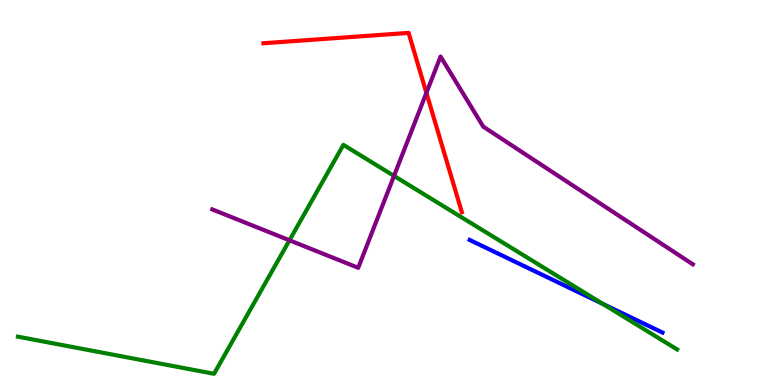[{'lines': ['blue', 'red'], 'intersections': []}, {'lines': ['green', 'red'], 'intersections': []}, {'lines': ['purple', 'red'], 'intersections': [{'x': 5.5, 'y': 7.59}]}, {'lines': ['blue', 'green'], 'intersections': [{'x': 7.78, 'y': 2.11}]}, {'lines': ['blue', 'purple'], 'intersections': []}, {'lines': ['green', 'purple'], 'intersections': [{'x': 3.74, 'y': 3.76}, {'x': 5.08, 'y': 5.43}]}]